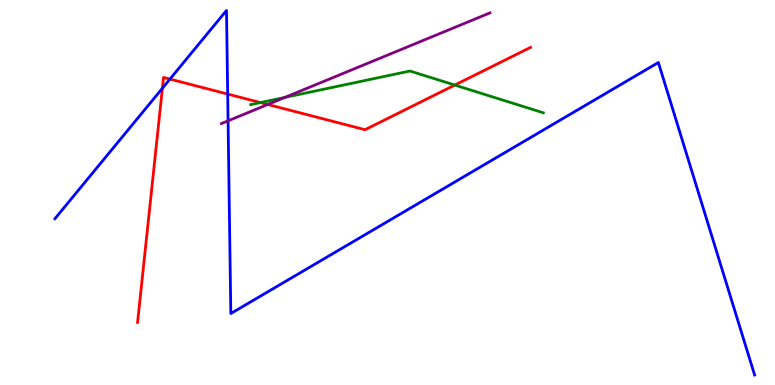[{'lines': ['blue', 'red'], 'intersections': [{'x': 2.1, 'y': 7.71}, {'x': 2.19, 'y': 7.95}, {'x': 2.94, 'y': 7.56}]}, {'lines': ['green', 'red'], 'intersections': [{'x': 3.36, 'y': 7.34}, {'x': 5.87, 'y': 7.79}]}, {'lines': ['purple', 'red'], 'intersections': [{'x': 3.45, 'y': 7.29}]}, {'lines': ['blue', 'green'], 'intersections': []}, {'lines': ['blue', 'purple'], 'intersections': [{'x': 2.94, 'y': 6.86}]}, {'lines': ['green', 'purple'], 'intersections': [{'x': 3.68, 'y': 7.47}]}]